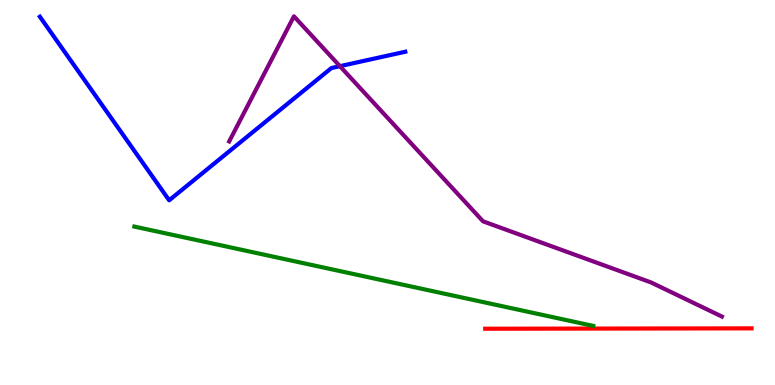[{'lines': ['blue', 'red'], 'intersections': []}, {'lines': ['green', 'red'], 'intersections': []}, {'lines': ['purple', 'red'], 'intersections': []}, {'lines': ['blue', 'green'], 'intersections': []}, {'lines': ['blue', 'purple'], 'intersections': [{'x': 4.39, 'y': 8.28}]}, {'lines': ['green', 'purple'], 'intersections': []}]